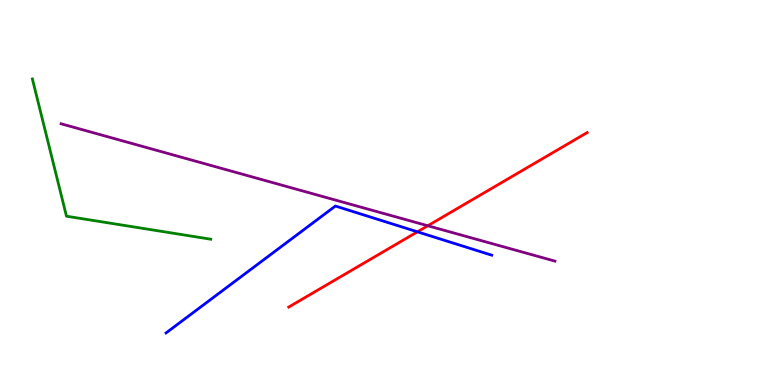[{'lines': ['blue', 'red'], 'intersections': [{'x': 5.39, 'y': 3.98}]}, {'lines': ['green', 'red'], 'intersections': []}, {'lines': ['purple', 'red'], 'intersections': [{'x': 5.52, 'y': 4.14}]}, {'lines': ['blue', 'green'], 'intersections': []}, {'lines': ['blue', 'purple'], 'intersections': []}, {'lines': ['green', 'purple'], 'intersections': []}]